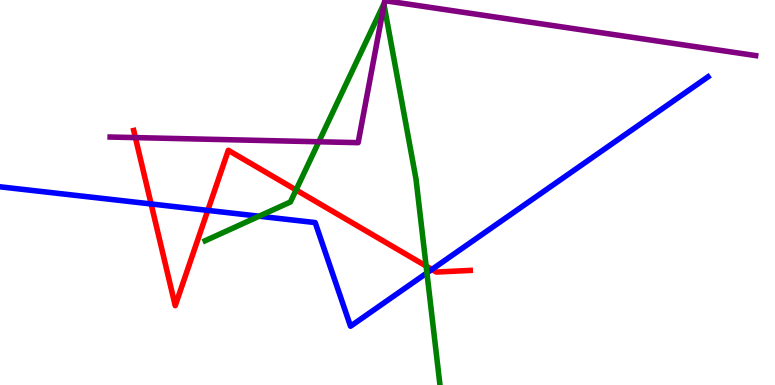[{'lines': ['blue', 'red'], 'intersections': [{'x': 1.95, 'y': 4.7}, {'x': 2.68, 'y': 4.54}, {'x': 5.57, 'y': 3.0}]}, {'lines': ['green', 'red'], 'intersections': [{'x': 3.82, 'y': 5.07}, {'x': 5.5, 'y': 3.09}]}, {'lines': ['purple', 'red'], 'intersections': [{'x': 1.75, 'y': 6.43}]}, {'lines': ['blue', 'green'], 'intersections': [{'x': 3.34, 'y': 4.38}, {'x': 5.51, 'y': 2.91}]}, {'lines': ['blue', 'purple'], 'intersections': []}, {'lines': ['green', 'purple'], 'intersections': [{'x': 4.11, 'y': 6.32}, {'x': 4.96, 'y': 9.88}]}]